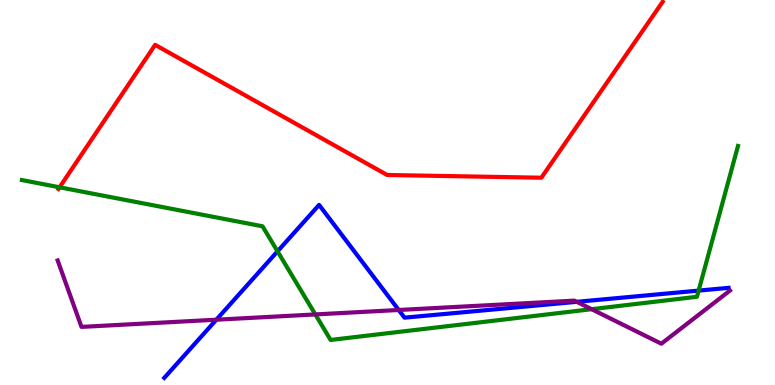[{'lines': ['blue', 'red'], 'intersections': []}, {'lines': ['green', 'red'], 'intersections': [{'x': 0.769, 'y': 5.14}]}, {'lines': ['purple', 'red'], 'intersections': []}, {'lines': ['blue', 'green'], 'intersections': [{'x': 3.58, 'y': 3.47}, {'x': 9.01, 'y': 2.45}]}, {'lines': ['blue', 'purple'], 'intersections': [{'x': 2.79, 'y': 1.7}, {'x': 5.14, 'y': 1.95}, {'x': 7.44, 'y': 2.16}]}, {'lines': ['green', 'purple'], 'intersections': [{'x': 4.07, 'y': 1.83}, {'x': 7.63, 'y': 1.97}]}]